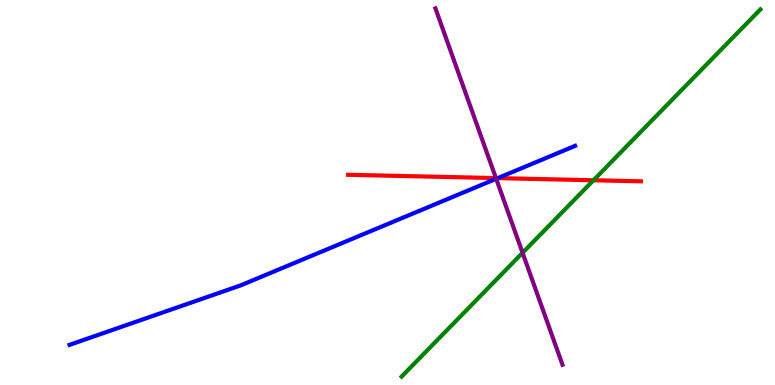[{'lines': ['blue', 'red'], 'intersections': [{'x': 6.42, 'y': 5.37}]}, {'lines': ['green', 'red'], 'intersections': [{'x': 7.66, 'y': 5.32}]}, {'lines': ['purple', 'red'], 'intersections': [{'x': 6.4, 'y': 5.37}]}, {'lines': ['blue', 'green'], 'intersections': []}, {'lines': ['blue', 'purple'], 'intersections': [{'x': 6.4, 'y': 5.36}]}, {'lines': ['green', 'purple'], 'intersections': [{'x': 6.74, 'y': 3.43}]}]